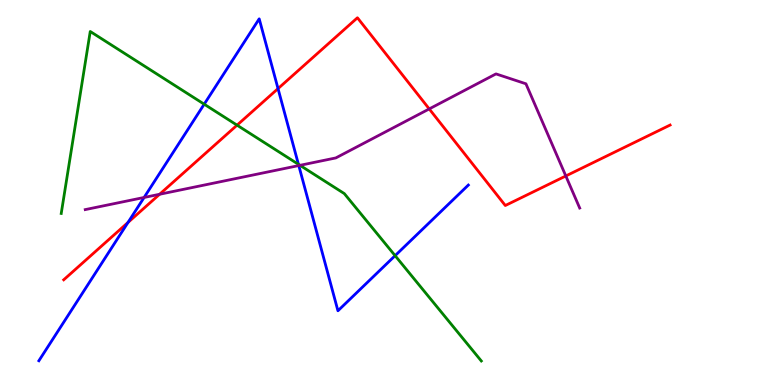[{'lines': ['blue', 'red'], 'intersections': [{'x': 1.65, 'y': 4.22}, {'x': 3.59, 'y': 7.7}]}, {'lines': ['green', 'red'], 'intersections': [{'x': 3.06, 'y': 6.75}]}, {'lines': ['purple', 'red'], 'intersections': [{'x': 2.06, 'y': 4.95}, {'x': 5.54, 'y': 7.17}, {'x': 7.3, 'y': 5.43}]}, {'lines': ['blue', 'green'], 'intersections': [{'x': 2.63, 'y': 7.29}, {'x': 3.85, 'y': 5.73}, {'x': 5.1, 'y': 3.36}]}, {'lines': ['blue', 'purple'], 'intersections': [{'x': 1.86, 'y': 4.87}, {'x': 3.86, 'y': 5.7}]}, {'lines': ['green', 'purple'], 'intersections': [{'x': 3.87, 'y': 5.71}]}]